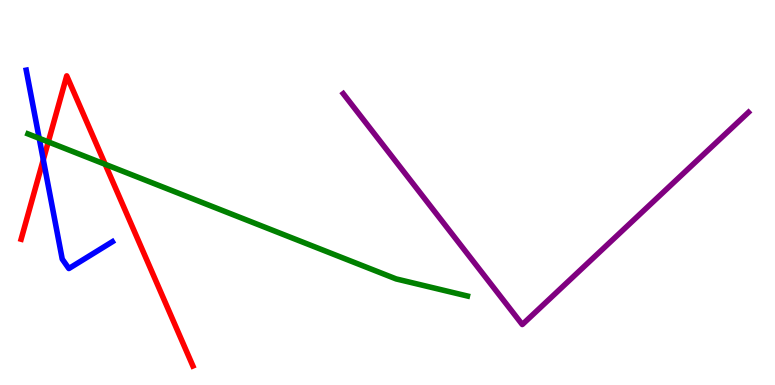[{'lines': ['blue', 'red'], 'intersections': [{'x': 0.559, 'y': 5.85}]}, {'lines': ['green', 'red'], 'intersections': [{'x': 0.623, 'y': 6.31}, {'x': 1.36, 'y': 5.73}]}, {'lines': ['purple', 'red'], 'intersections': []}, {'lines': ['blue', 'green'], 'intersections': [{'x': 0.506, 'y': 6.41}]}, {'lines': ['blue', 'purple'], 'intersections': []}, {'lines': ['green', 'purple'], 'intersections': []}]